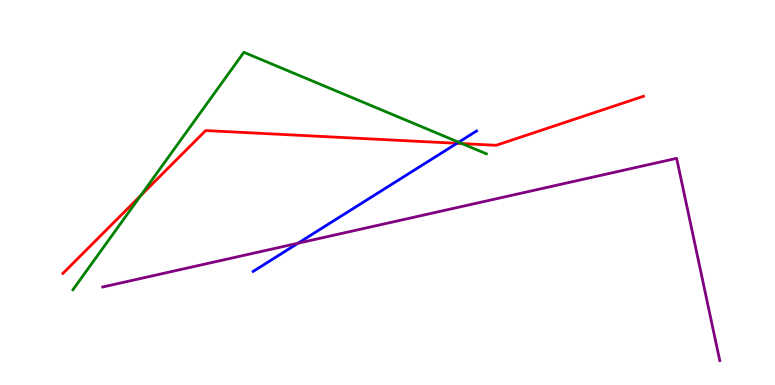[{'lines': ['blue', 'red'], 'intersections': [{'x': 5.9, 'y': 6.28}]}, {'lines': ['green', 'red'], 'intersections': [{'x': 1.82, 'y': 4.92}, {'x': 5.96, 'y': 6.27}]}, {'lines': ['purple', 'red'], 'intersections': []}, {'lines': ['blue', 'green'], 'intersections': [{'x': 5.92, 'y': 6.31}]}, {'lines': ['blue', 'purple'], 'intersections': [{'x': 3.85, 'y': 3.68}]}, {'lines': ['green', 'purple'], 'intersections': []}]